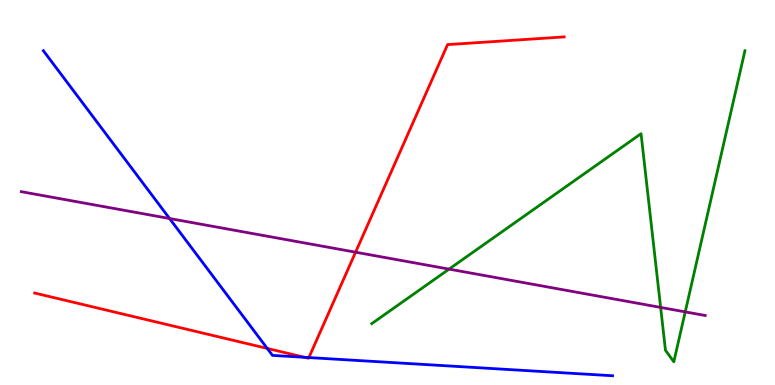[{'lines': ['blue', 'red'], 'intersections': [{'x': 3.45, 'y': 0.95}, {'x': 3.93, 'y': 0.719}, {'x': 3.99, 'y': 0.713}]}, {'lines': ['green', 'red'], 'intersections': []}, {'lines': ['purple', 'red'], 'intersections': [{'x': 4.59, 'y': 3.45}]}, {'lines': ['blue', 'green'], 'intersections': []}, {'lines': ['blue', 'purple'], 'intersections': [{'x': 2.19, 'y': 4.32}]}, {'lines': ['green', 'purple'], 'intersections': [{'x': 5.79, 'y': 3.01}, {'x': 8.52, 'y': 2.01}, {'x': 8.84, 'y': 1.9}]}]